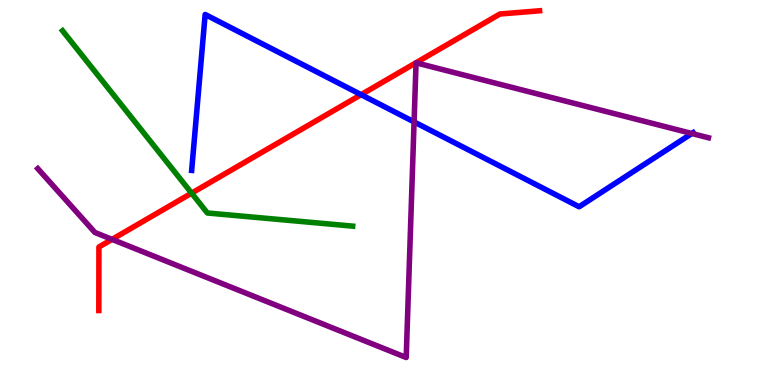[{'lines': ['blue', 'red'], 'intersections': [{'x': 4.66, 'y': 7.54}]}, {'lines': ['green', 'red'], 'intersections': [{'x': 2.47, 'y': 4.98}]}, {'lines': ['purple', 'red'], 'intersections': [{'x': 1.45, 'y': 3.78}]}, {'lines': ['blue', 'green'], 'intersections': []}, {'lines': ['blue', 'purple'], 'intersections': [{'x': 5.34, 'y': 6.83}, {'x': 8.93, 'y': 6.53}]}, {'lines': ['green', 'purple'], 'intersections': []}]